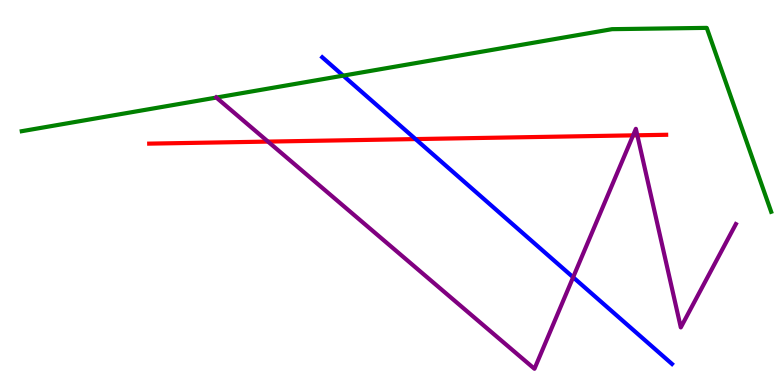[{'lines': ['blue', 'red'], 'intersections': [{'x': 5.36, 'y': 6.39}]}, {'lines': ['green', 'red'], 'intersections': []}, {'lines': ['purple', 'red'], 'intersections': [{'x': 3.46, 'y': 6.32}, {'x': 8.17, 'y': 6.48}, {'x': 8.22, 'y': 6.49}]}, {'lines': ['blue', 'green'], 'intersections': [{'x': 4.43, 'y': 8.04}]}, {'lines': ['blue', 'purple'], 'intersections': [{'x': 7.4, 'y': 2.8}]}, {'lines': ['green', 'purple'], 'intersections': [{'x': 2.79, 'y': 7.47}]}]